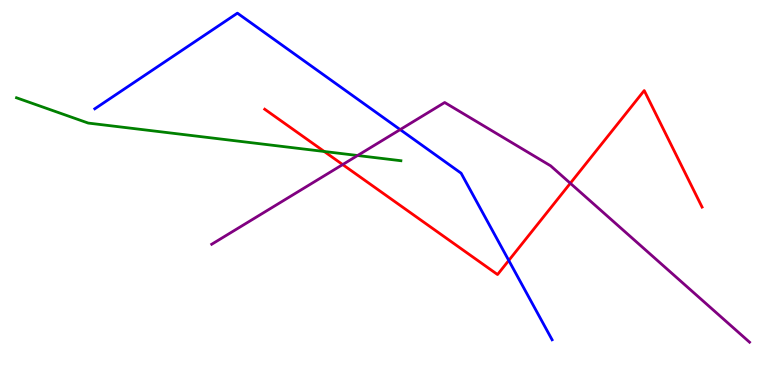[{'lines': ['blue', 'red'], 'intersections': [{'x': 6.56, 'y': 3.23}]}, {'lines': ['green', 'red'], 'intersections': [{'x': 4.18, 'y': 6.07}]}, {'lines': ['purple', 'red'], 'intersections': [{'x': 4.42, 'y': 5.73}, {'x': 7.36, 'y': 5.24}]}, {'lines': ['blue', 'green'], 'intersections': []}, {'lines': ['blue', 'purple'], 'intersections': [{'x': 5.16, 'y': 6.63}]}, {'lines': ['green', 'purple'], 'intersections': [{'x': 4.61, 'y': 5.96}]}]